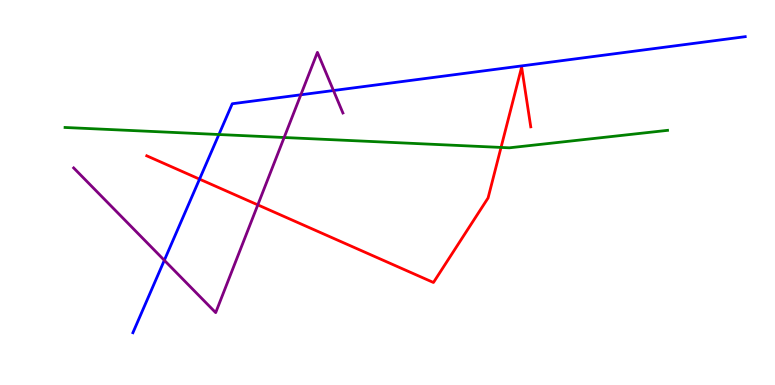[{'lines': ['blue', 'red'], 'intersections': [{'x': 2.57, 'y': 5.35}]}, {'lines': ['green', 'red'], 'intersections': [{'x': 6.46, 'y': 6.17}]}, {'lines': ['purple', 'red'], 'intersections': [{'x': 3.33, 'y': 4.68}]}, {'lines': ['blue', 'green'], 'intersections': [{'x': 2.82, 'y': 6.51}]}, {'lines': ['blue', 'purple'], 'intersections': [{'x': 2.12, 'y': 3.24}, {'x': 3.88, 'y': 7.54}, {'x': 4.3, 'y': 7.65}]}, {'lines': ['green', 'purple'], 'intersections': [{'x': 3.67, 'y': 6.43}]}]